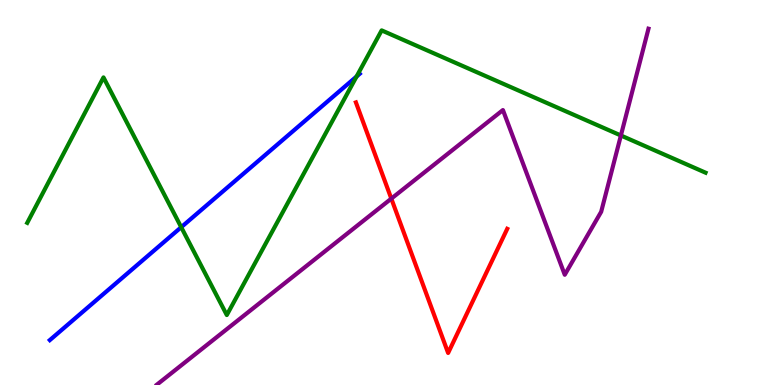[{'lines': ['blue', 'red'], 'intersections': []}, {'lines': ['green', 'red'], 'intersections': []}, {'lines': ['purple', 'red'], 'intersections': [{'x': 5.05, 'y': 4.84}]}, {'lines': ['blue', 'green'], 'intersections': [{'x': 2.34, 'y': 4.1}, {'x': 4.6, 'y': 8.01}]}, {'lines': ['blue', 'purple'], 'intersections': []}, {'lines': ['green', 'purple'], 'intersections': [{'x': 8.01, 'y': 6.48}]}]